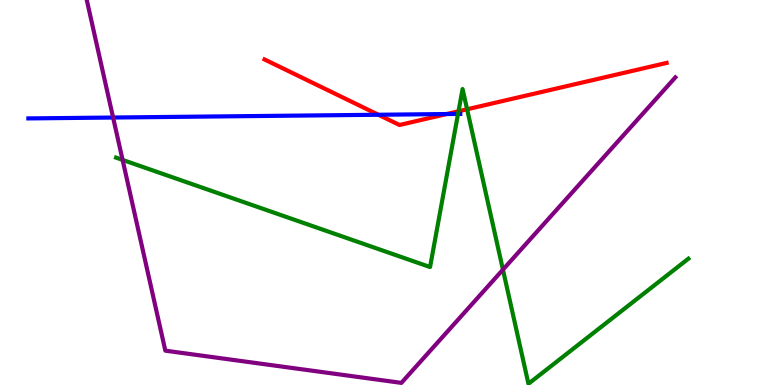[{'lines': ['blue', 'red'], 'intersections': [{'x': 4.88, 'y': 7.02}, {'x': 5.76, 'y': 7.04}]}, {'lines': ['green', 'red'], 'intersections': [{'x': 5.92, 'y': 7.11}, {'x': 6.03, 'y': 7.16}]}, {'lines': ['purple', 'red'], 'intersections': []}, {'lines': ['blue', 'green'], 'intersections': [{'x': 5.91, 'y': 7.04}]}, {'lines': ['blue', 'purple'], 'intersections': [{'x': 1.46, 'y': 6.95}]}, {'lines': ['green', 'purple'], 'intersections': [{'x': 1.58, 'y': 5.85}, {'x': 6.49, 'y': 3.0}]}]